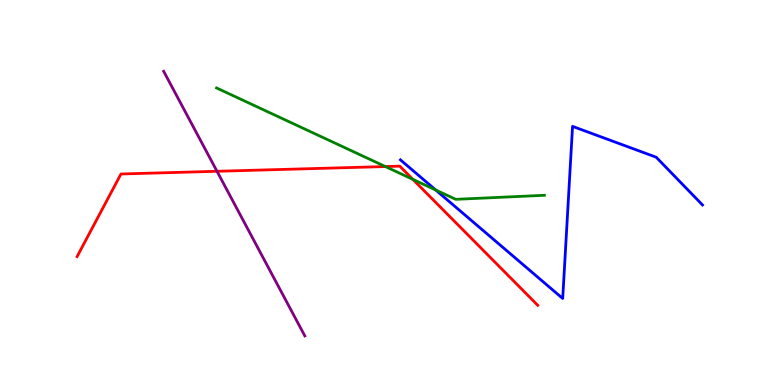[{'lines': ['blue', 'red'], 'intersections': []}, {'lines': ['green', 'red'], 'intersections': [{'x': 4.97, 'y': 5.67}, {'x': 5.33, 'y': 5.34}]}, {'lines': ['purple', 'red'], 'intersections': [{'x': 2.8, 'y': 5.55}]}, {'lines': ['blue', 'green'], 'intersections': [{'x': 5.62, 'y': 5.07}]}, {'lines': ['blue', 'purple'], 'intersections': []}, {'lines': ['green', 'purple'], 'intersections': []}]